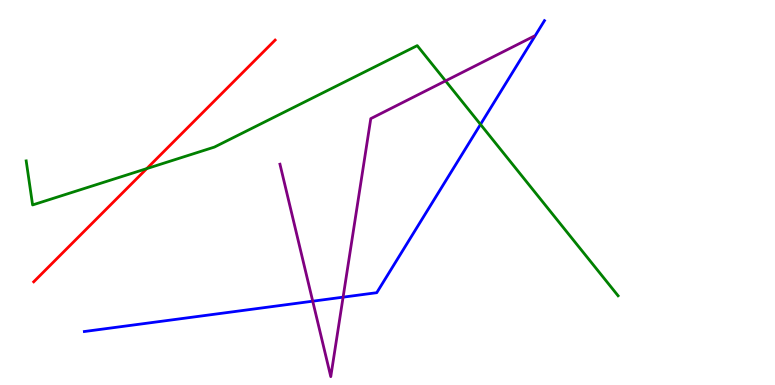[{'lines': ['blue', 'red'], 'intersections': []}, {'lines': ['green', 'red'], 'intersections': [{'x': 1.89, 'y': 5.62}]}, {'lines': ['purple', 'red'], 'intersections': []}, {'lines': ['blue', 'green'], 'intersections': [{'x': 6.2, 'y': 6.77}]}, {'lines': ['blue', 'purple'], 'intersections': [{'x': 4.04, 'y': 2.18}, {'x': 4.43, 'y': 2.28}]}, {'lines': ['green', 'purple'], 'intersections': [{'x': 5.75, 'y': 7.9}]}]